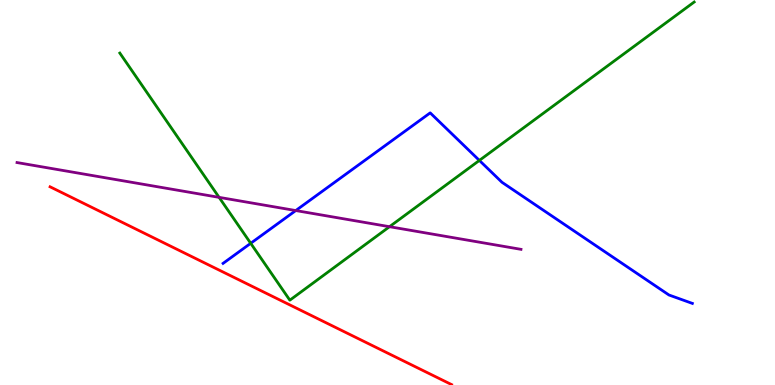[{'lines': ['blue', 'red'], 'intersections': []}, {'lines': ['green', 'red'], 'intersections': []}, {'lines': ['purple', 'red'], 'intersections': []}, {'lines': ['blue', 'green'], 'intersections': [{'x': 3.23, 'y': 3.68}, {'x': 6.19, 'y': 5.83}]}, {'lines': ['blue', 'purple'], 'intersections': [{'x': 3.82, 'y': 4.53}]}, {'lines': ['green', 'purple'], 'intersections': [{'x': 2.83, 'y': 4.87}, {'x': 5.03, 'y': 4.11}]}]